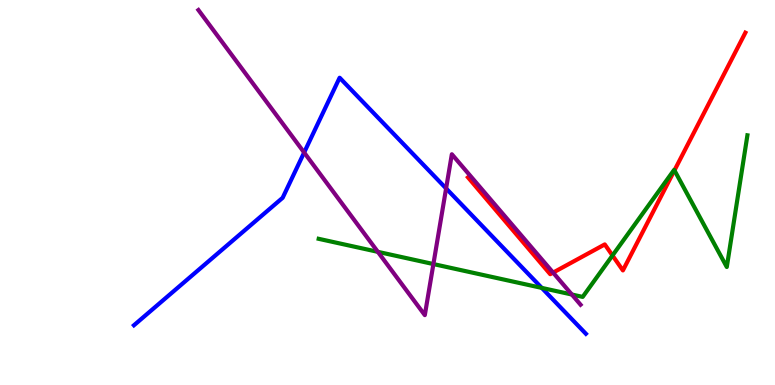[{'lines': ['blue', 'red'], 'intersections': []}, {'lines': ['green', 'red'], 'intersections': [{'x': 7.9, 'y': 3.36}, {'x': 8.7, 'y': 5.58}]}, {'lines': ['purple', 'red'], 'intersections': [{'x': 7.14, 'y': 2.92}]}, {'lines': ['blue', 'green'], 'intersections': [{'x': 6.99, 'y': 2.52}]}, {'lines': ['blue', 'purple'], 'intersections': [{'x': 3.92, 'y': 6.04}, {'x': 5.76, 'y': 5.11}]}, {'lines': ['green', 'purple'], 'intersections': [{'x': 4.88, 'y': 3.46}, {'x': 5.59, 'y': 3.14}, {'x': 7.38, 'y': 2.35}]}]